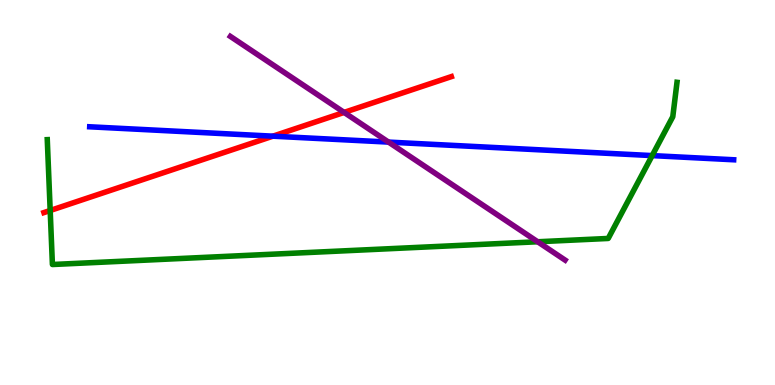[{'lines': ['blue', 'red'], 'intersections': [{'x': 3.52, 'y': 6.46}]}, {'lines': ['green', 'red'], 'intersections': [{'x': 0.648, 'y': 4.53}]}, {'lines': ['purple', 'red'], 'intersections': [{'x': 4.44, 'y': 7.08}]}, {'lines': ['blue', 'green'], 'intersections': [{'x': 8.42, 'y': 5.96}]}, {'lines': ['blue', 'purple'], 'intersections': [{'x': 5.01, 'y': 6.31}]}, {'lines': ['green', 'purple'], 'intersections': [{'x': 6.94, 'y': 3.72}]}]